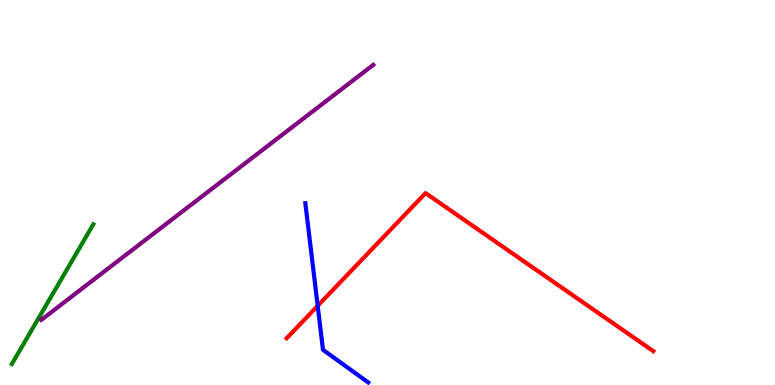[{'lines': ['blue', 'red'], 'intersections': [{'x': 4.1, 'y': 2.06}]}, {'lines': ['green', 'red'], 'intersections': []}, {'lines': ['purple', 'red'], 'intersections': []}, {'lines': ['blue', 'green'], 'intersections': []}, {'lines': ['blue', 'purple'], 'intersections': []}, {'lines': ['green', 'purple'], 'intersections': []}]